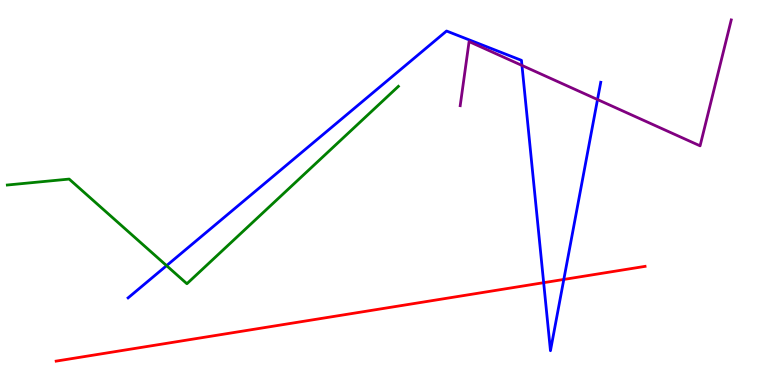[{'lines': ['blue', 'red'], 'intersections': [{'x': 7.01, 'y': 2.66}, {'x': 7.28, 'y': 2.74}]}, {'lines': ['green', 'red'], 'intersections': []}, {'lines': ['purple', 'red'], 'intersections': []}, {'lines': ['blue', 'green'], 'intersections': [{'x': 2.15, 'y': 3.1}]}, {'lines': ['blue', 'purple'], 'intersections': [{'x': 6.73, 'y': 8.3}, {'x': 7.71, 'y': 7.41}]}, {'lines': ['green', 'purple'], 'intersections': []}]